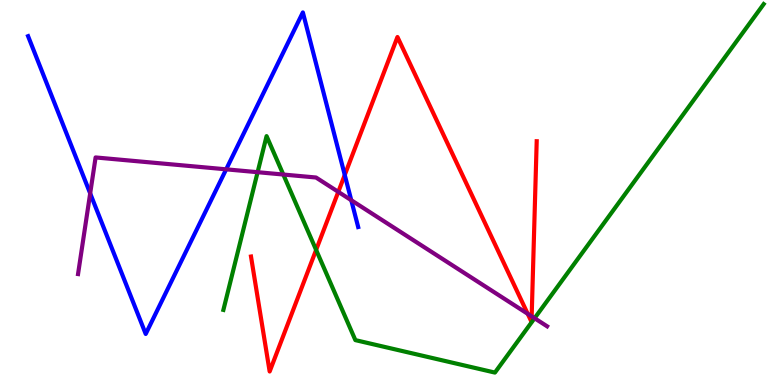[{'lines': ['blue', 'red'], 'intersections': [{'x': 4.45, 'y': 5.46}]}, {'lines': ['green', 'red'], 'intersections': [{'x': 4.08, 'y': 3.51}]}, {'lines': ['purple', 'red'], 'intersections': [{'x': 4.37, 'y': 5.02}, {'x': 6.81, 'y': 1.85}, {'x': 6.86, 'y': 1.78}]}, {'lines': ['blue', 'green'], 'intersections': []}, {'lines': ['blue', 'purple'], 'intersections': [{'x': 1.16, 'y': 4.98}, {'x': 2.92, 'y': 5.6}, {'x': 4.53, 'y': 4.8}]}, {'lines': ['green', 'purple'], 'intersections': [{'x': 3.32, 'y': 5.53}, {'x': 3.66, 'y': 5.47}, {'x': 6.9, 'y': 1.73}]}]